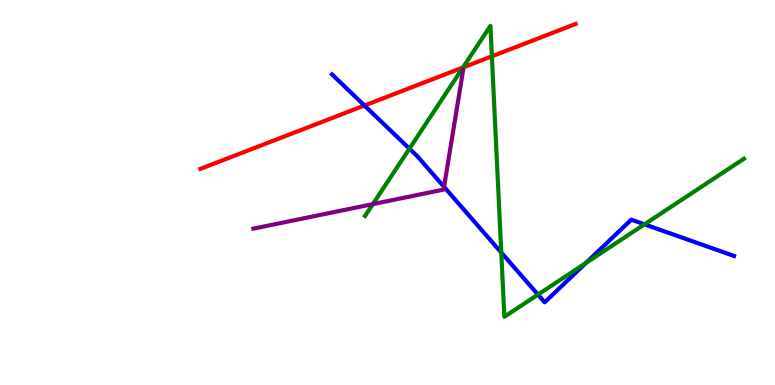[{'lines': ['blue', 'red'], 'intersections': [{'x': 4.7, 'y': 7.26}]}, {'lines': ['green', 'red'], 'intersections': [{'x': 5.97, 'y': 8.25}, {'x': 6.35, 'y': 8.54}]}, {'lines': ['purple', 'red'], 'intersections': []}, {'lines': ['blue', 'green'], 'intersections': [{'x': 5.28, 'y': 6.14}, {'x': 6.47, 'y': 3.44}, {'x': 6.94, 'y': 2.35}, {'x': 7.56, 'y': 3.17}, {'x': 8.32, 'y': 4.17}]}, {'lines': ['blue', 'purple'], 'intersections': [{'x': 5.73, 'y': 5.15}]}, {'lines': ['green', 'purple'], 'intersections': [{'x': 4.81, 'y': 4.7}]}]